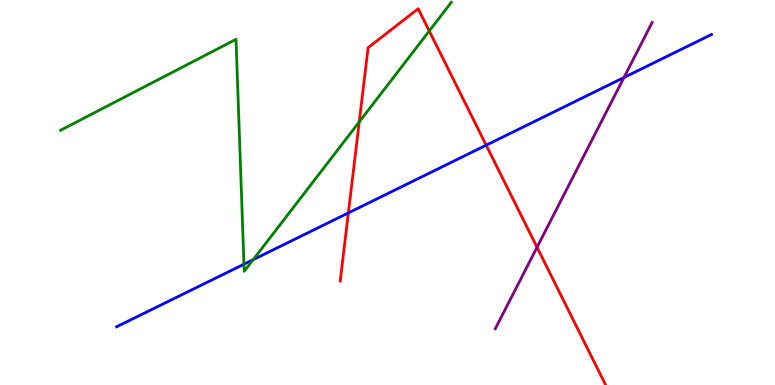[{'lines': ['blue', 'red'], 'intersections': [{'x': 4.49, 'y': 4.47}, {'x': 6.27, 'y': 6.23}]}, {'lines': ['green', 'red'], 'intersections': [{'x': 4.64, 'y': 6.83}, {'x': 5.54, 'y': 9.2}]}, {'lines': ['purple', 'red'], 'intersections': [{'x': 6.93, 'y': 3.58}]}, {'lines': ['blue', 'green'], 'intersections': [{'x': 3.15, 'y': 3.14}, {'x': 3.27, 'y': 3.26}]}, {'lines': ['blue', 'purple'], 'intersections': [{'x': 8.05, 'y': 7.99}]}, {'lines': ['green', 'purple'], 'intersections': []}]